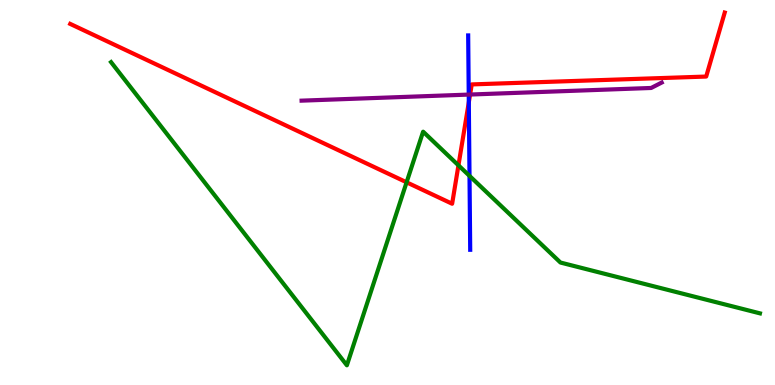[{'lines': ['blue', 'red'], 'intersections': [{'x': 6.05, 'y': 7.34}]}, {'lines': ['green', 'red'], 'intersections': [{'x': 5.25, 'y': 5.26}, {'x': 5.92, 'y': 5.71}]}, {'lines': ['purple', 'red'], 'intersections': [{'x': 6.07, 'y': 7.54}]}, {'lines': ['blue', 'green'], 'intersections': [{'x': 6.06, 'y': 5.43}]}, {'lines': ['blue', 'purple'], 'intersections': [{'x': 6.05, 'y': 7.54}]}, {'lines': ['green', 'purple'], 'intersections': []}]